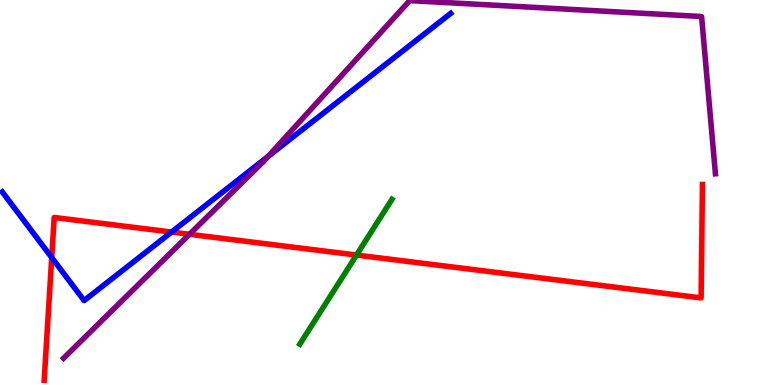[{'lines': ['blue', 'red'], 'intersections': [{'x': 0.667, 'y': 3.31}, {'x': 2.21, 'y': 3.97}]}, {'lines': ['green', 'red'], 'intersections': [{'x': 4.6, 'y': 3.38}]}, {'lines': ['purple', 'red'], 'intersections': [{'x': 2.45, 'y': 3.91}]}, {'lines': ['blue', 'green'], 'intersections': []}, {'lines': ['blue', 'purple'], 'intersections': [{'x': 3.46, 'y': 5.94}]}, {'lines': ['green', 'purple'], 'intersections': []}]